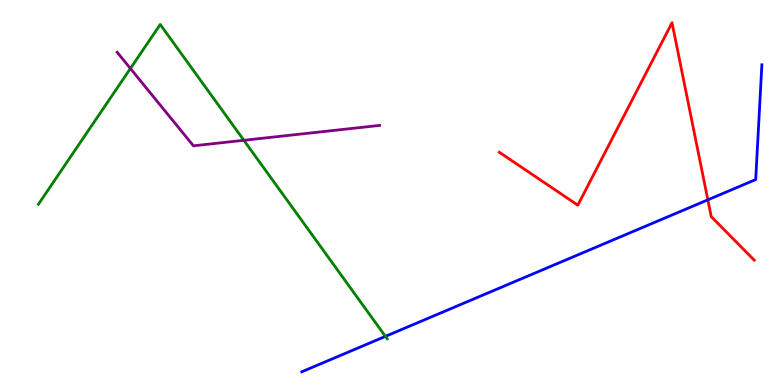[{'lines': ['blue', 'red'], 'intersections': [{'x': 9.13, 'y': 4.81}]}, {'lines': ['green', 'red'], 'intersections': []}, {'lines': ['purple', 'red'], 'intersections': []}, {'lines': ['blue', 'green'], 'intersections': [{'x': 4.97, 'y': 1.26}]}, {'lines': ['blue', 'purple'], 'intersections': []}, {'lines': ['green', 'purple'], 'intersections': [{'x': 1.68, 'y': 8.22}, {'x': 3.15, 'y': 6.36}]}]